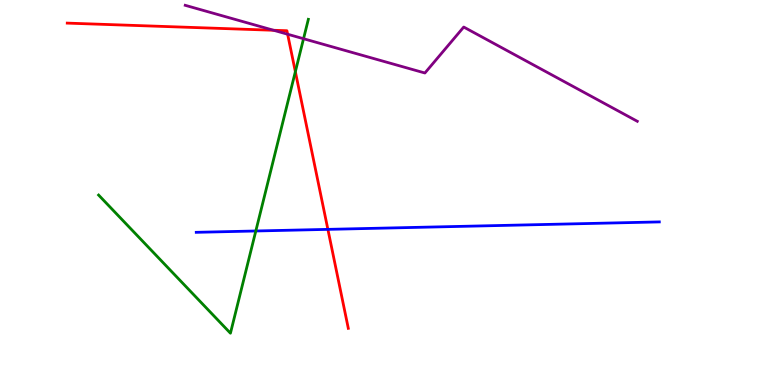[{'lines': ['blue', 'red'], 'intersections': [{'x': 4.23, 'y': 4.04}]}, {'lines': ['green', 'red'], 'intersections': [{'x': 3.81, 'y': 8.14}]}, {'lines': ['purple', 'red'], 'intersections': [{'x': 3.53, 'y': 9.21}, {'x': 3.71, 'y': 9.11}]}, {'lines': ['blue', 'green'], 'intersections': [{'x': 3.3, 'y': 4.0}]}, {'lines': ['blue', 'purple'], 'intersections': []}, {'lines': ['green', 'purple'], 'intersections': [{'x': 3.92, 'y': 8.99}]}]